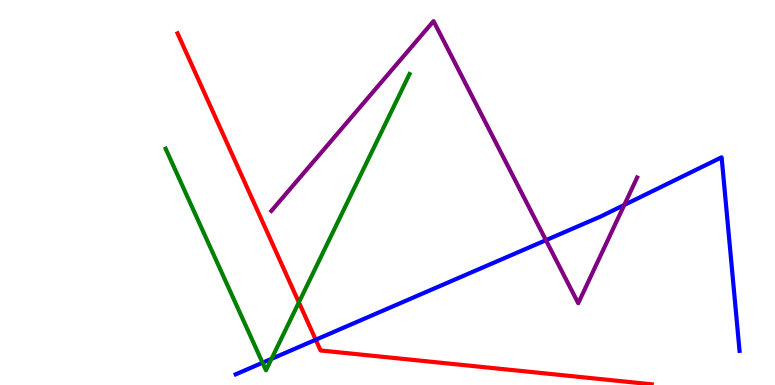[{'lines': ['blue', 'red'], 'intersections': [{'x': 4.07, 'y': 1.18}]}, {'lines': ['green', 'red'], 'intersections': [{'x': 3.86, 'y': 2.15}]}, {'lines': ['purple', 'red'], 'intersections': []}, {'lines': ['blue', 'green'], 'intersections': [{'x': 3.39, 'y': 0.578}, {'x': 3.5, 'y': 0.679}]}, {'lines': ['blue', 'purple'], 'intersections': [{'x': 7.04, 'y': 3.76}, {'x': 8.06, 'y': 4.68}]}, {'lines': ['green', 'purple'], 'intersections': []}]